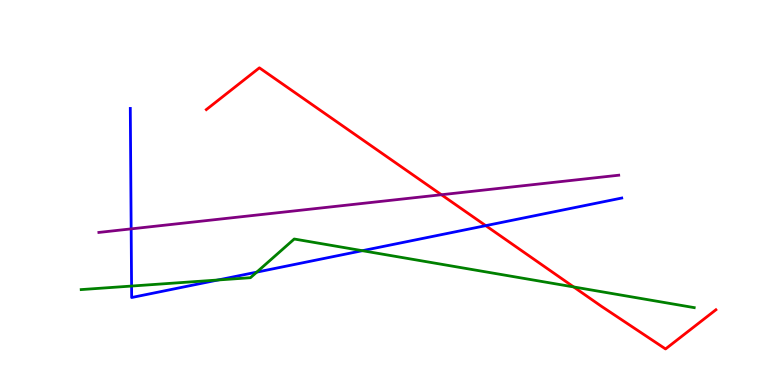[{'lines': ['blue', 'red'], 'intersections': [{'x': 6.27, 'y': 4.14}]}, {'lines': ['green', 'red'], 'intersections': [{'x': 7.4, 'y': 2.55}]}, {'lines': ['purple', 'red'], 'intersections': [{'x': 5.7, 'y': 4.94}]}, {'lines': ['blue', 'green'], 'intersections': [{'x': 1.7, 'y': 2.57}, {'x': 2.81, 'y': 2.73}, {'x': 3.31, 'y': 2.93}, {'x': 4.68, 'y': 3.49}]}, {'lines': ['blue', 'purple'], 'intersections': [{'x': 1.69, 'y': 4.06}]}, {'lines': ['green', 'purple'], 'intersections': []}]